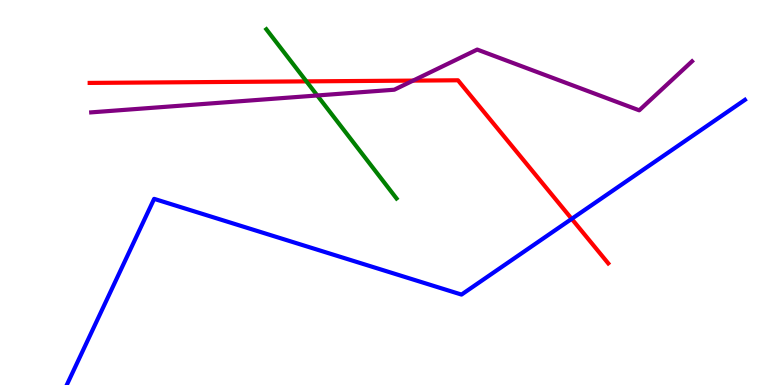[{'lines': ['blue', 'red'], 'intersections': [{'x': 7.38, 'y': 4.32}]}, {'lines': ['green', 'red'], 'intersections': [{'x': 3.95, 'y': 7.89}]}, {'lines': ['purple', 'red'], 'intersections': [{'x': 5.33, 'y': 7.91}]}, {'lines': ['blue', 'green'], 'intersections': []}, {'lines': ['blue', 'purple'], 'intersections': []}, {'lines': ['green', 'purple'], 'intersections': [{'x': 4.09, 'y': 7.52}]}]